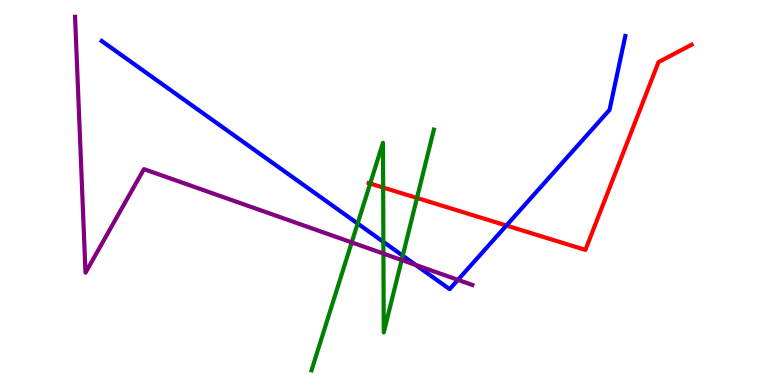[{'lines': ['blue', 'red'], 'intersections': [{'x': 6.53, 'y': 4.14}]}, {'lines': ['green', 'red'], 'intersections': [{'x': 4.78, 'y': 5.23}, {'x': 4.94, 'y': 5.13}, {'x': 5.38, 'y': 4.86}]}, {'lines': ['purple', 'red'], 'intersections': []}, {'lines': ['blue', 'green'], 'intersections': [{'x': 4.61, 'y': 4.19}, {'x': 4.95, 'y': 3.72}, {'x': 5.2, 'y': 3.36}]}, {'lines': ['blue', 'purple'], 'intersections': [{'x': 5.36, 'y': 3.12}, {'x': 5.91, 'y': 2.73}]}, {'lines': ['green', 'purple'], 'intersections': [{'x': 4.54, 'y': 3.7}, {'x': 4.95, 'y': 3.41}, {'x': 5.18, 'y': 3.25}]}]